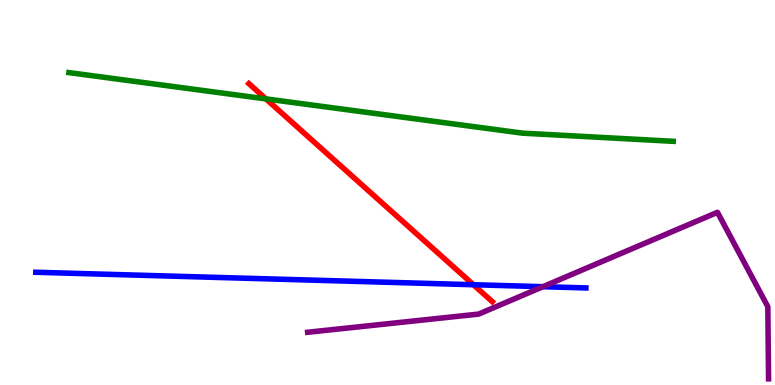[{'lines': ['blue', 'red'], 'intersections': [{'x': 6.11, 'y': 2.6}]}, {'lines': ['green', 'red'], 'intersections': [{'x': 3.43, 'y': 7.43}]}, {'lines': ['purple', 'red'], 'intersections': []}, {'lines': ['blue', 'green'], 'intersections': []}, {'lines': ['blue', 'purple'], 'intersections': [{'x': 7.01, 'y': 2.55}]}, {'lines': ['green', 'purple'], 'intersections': []}]